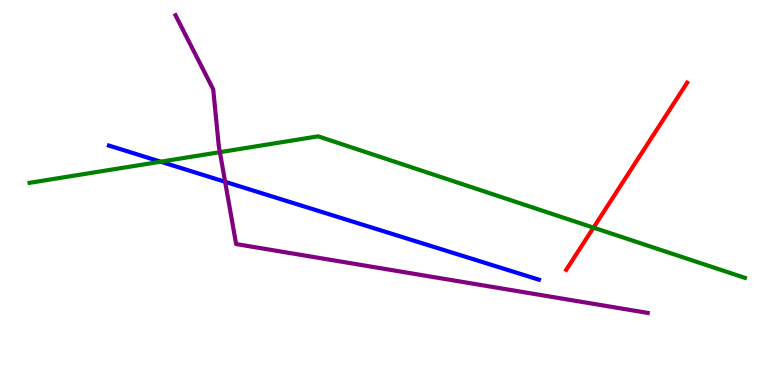[{'lines': ['blue', 'red'], 'intersections': []}, {'lines': ['green', 'red'], 'intersections': [{'x': 7.66, 'y': 4.09}]}, {'lines': ['purple', 'red'], 'intersections': []}, {'lines': ['blue', 'green'], 'intersections': [{'x': 2.07, 'y': 5.8}]}, {'lines': ['blue', 'purple'], 'intersections': [{'x': 2.9, 'y': 5.28}]}, {'lines': ['green', 'purple'], 'intersections': [{'x': 2.84, 'y': 6.05}]}]